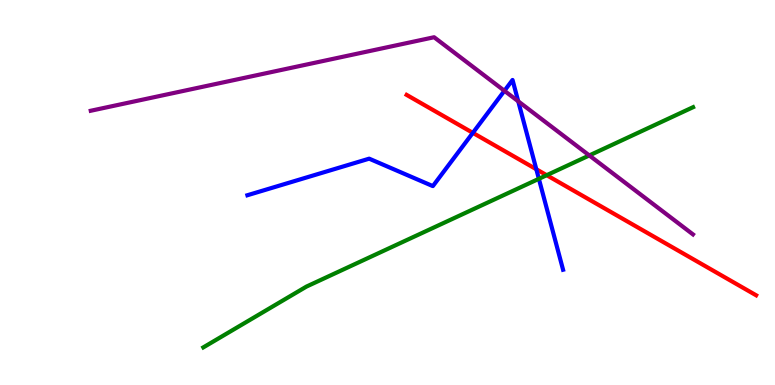[{'lines': ['blue', 'red'], 'intersections': [{'x': 6.1, 'y': 6.55}, {'x': 6.92, 'y': 5.6}]}, {'lines': ['green', 'red'], 'intersections': [{'x': 7.05, 'y': 5.45}]}, {'lines': ['purple', 'red'], 'intersections': []}, {'lines': ['blue', 'green'], 'intersections': [{'x': 6.95, 'y': 5.36}]}, {'lines': ['blue', 'purple'], 'intersections': [{'x': 6.51, 'y': 7.64}, {'x': 6.69, 'y': 7.37}]}, {'lines': ['green', 'purple'], 'intersections': [{'x': 7.6, 'y': 5.96}]}]